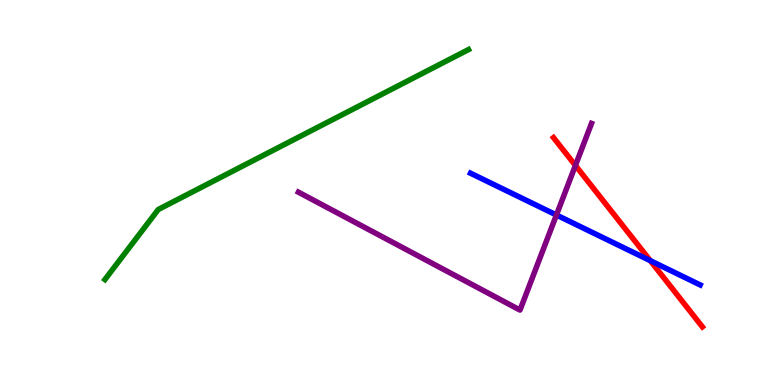[{'lines': ['blue', 'red'], 'intersections': [{'x': 8.39, 'y': 3.23}]}, {'lines': ['green', 'red'], 'intersections': []}, {'lines': ['purple', 'red'], 'intersections': [{'x': 7.42, 'y': 5.7}]}, {'lines': ['blue', 'green'], 'intersections': []}, {'lines': ['blue', 'purple'], 'intersections': [{'x': 7.18, 'y': 4.42}]}, {'lines': ['green', 'purple'], 'intersections': []}]